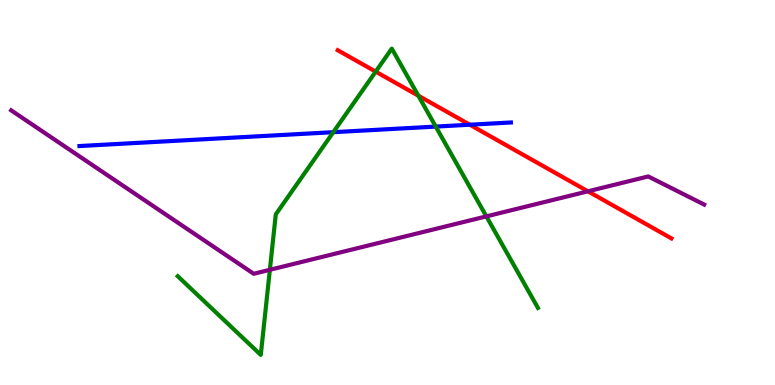[{'lines': ['blue', 'red'], 'intersections': [{'x': 6.06, 'y': 6.76}]}, {'lines': ['green', 'red'], 'intersections': [{'x': 4.85, 'y': 8.14}, {'x': 5.4, 'y': 7.51}]}, {'lines': ['purple', 'red'], 'intersections': [{'x': 7.59, 'y': 5.03}]}, {'lines': ['blue', 'green'], 'intersections': [{'x': 4.3, 'y': 6.57}, {'x': 5.62, 'y': 6.71}]}, {'lines': ['blue', 'purple'], 'intersections': []}, {'lines': ['green', 'purple'], 'intersections': [{'x': 3.48, 'y': 2.99}, {'x': 6.28, 'y': 4.38}]}]